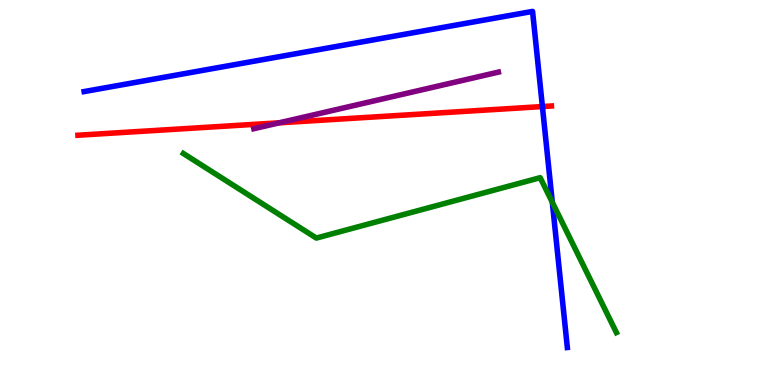[{'lines': ['blue', 'red'], 'intersections': [{'x': 7.0, 'y': 7.23}]}, {'lines': ['green', 'red'], 'intersections': []}, {'lines': ['purple', 'red'], 'intersections': [{'x': 3.6, 'y': 6.81}]}, {'lines': ['blue', 'green'], 'intersections': [{'x': 7.13, 'y': 4.75}]}, {'lines': ['blue', 'purple'], 'intersections': []}, {'lines': ['green', 'purple'], 'intersections': []}]